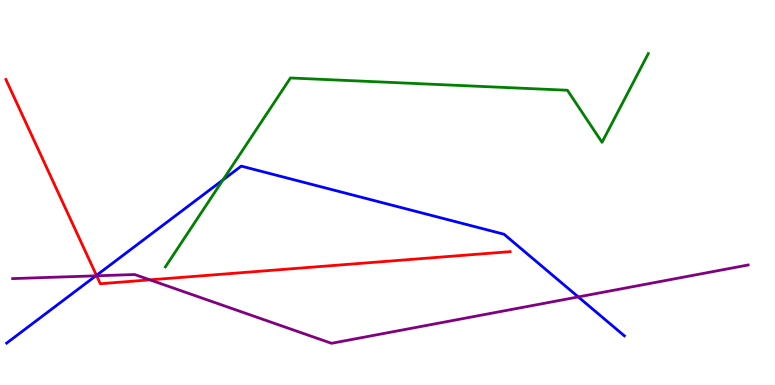[{'lines': ['blue', 'red'], 'intersections': [{'x': 1.24, 'y': 2.85}]}, {'lines': ['green', 'red'], 'intersections': []}, {'lines': ['purple', 'red'], 'intersections': [{'x': 1.25, 'y': 2.84}, {'x': 1.93, 'y': 2.73}]}, {'lines': ['blue', 'green'], 'intersections': [{'x': 2.88, 'y': 5.33}]}, {'lines': ['blue', 'purple'], 'intersections': [{'x': 1.24, 'y': 2.84}, {'x': 7.46, 'y': 2.29}]}, {'lines': ['green', 'purple'], 'intersections': []}]